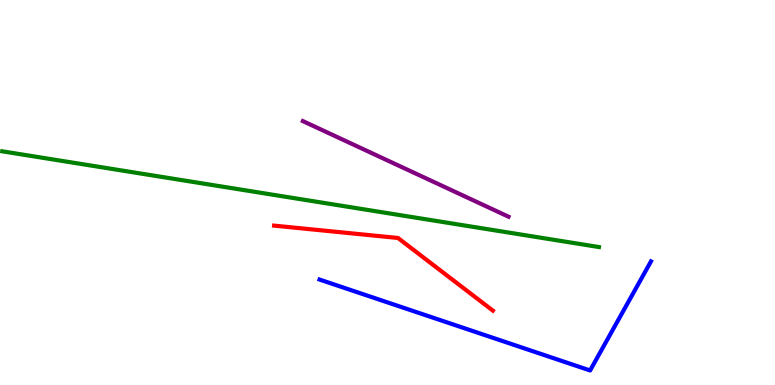[{'lines': ['blue', 'red'], 'intersections': []}, {'lines': ['green', 'red'], 'intersections': []}, {'lines': ['purple', 'red'], 'intersections': []}, {'lines': ['blue', 'green'], 'intersections': []}, {'lines': ['blue', 'purple'], 'intersections': []}, {'lines': ['green', 'purple'], 'intersections': []}]